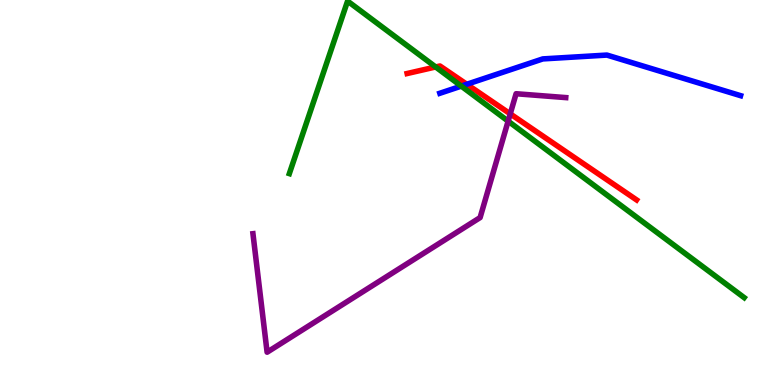[{'lines': ['blue', 'red'], 'intersections': [{'x': 6.02, 'y': 7.81}]}, {'lines': ['green', 'red'], 'intersections': [{'x': 5.62, 'y': 8.26}]}, {'lines': ['purple', 'red'], 'intersections': [{'x': 6.58, 'y': 7.04}]}, {'lines': ['blue', 'green'], 'intersections': [{'x': 5.95, 'y': 7.76}]}, {'lines': ['blue', 'purple'], 'intersections': []}, {'lines': ['green', 'purple'], 'intersections': [{'x': 6.56, 'y': 6.85}]}]